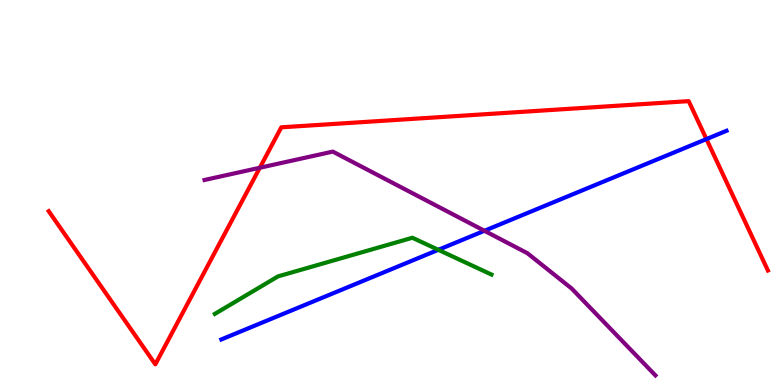[{'lines': ['blue', 'red'], 'intersections': [{'x': 9.12, 'y': 6.39}]}, {'lines': ['green', 'red'], 'intersections': []}, {'lines': ['purple', 'red'], 'intersections': [{'x': 3.35, 'y': 5.64}]}, {'lines': ['blue', 'green'], 'intersections': [{'x': 5.66, 'y': 3.51}]}, {'lines': ['blue', 'purple'], 'intersections': [{'x': 6.25, 'y': 4.01}]}, {'lines': ['green', 'purple'], 'intersections': []}]